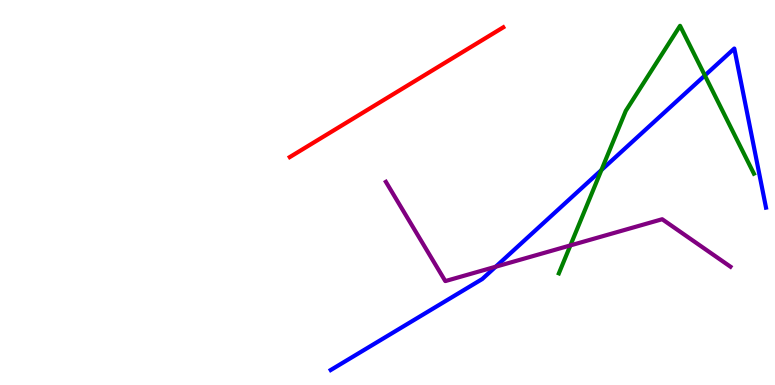[{'lines': ['blue', 'red'], 'intersections': []}, {'lines': ['green', 'red'], 'intersections': []}, {'lines': ['purple', 'red'], 'intersections': []}, {'lines': ['blue', 'green'], 'intersections': [{'x': 7.76, 'y': 5.58}, {'x': 9.09, 'y': 8.04}]}, {'lines': ['blue', 'purple'], 'intersections': [{'x': 6.4, 'y': 3.07}]}, {'lines': ['green', 'purple'], 'intersections': [{'x': 7.36, 'y': 3.63}]}]